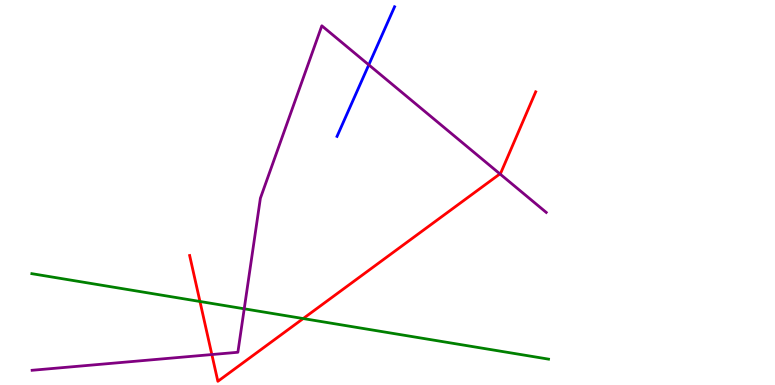[{'lines': ['blue', 'red'], 'intersections': []}, {'lines': ['green', 'red'], 'intersections': [{'x': 2.58, 'y': 2.17}, {'x': 3.91, 'y': 1.73}]}, {'lines': ['purple', 'red'], 'intersections': [{'x': 2.73, 'y': 0.791}, {'x': 6.45, 'y': 5.48}]}, {'lines': ['blue', 'green'], 'intersections': []}, {'lines': ['blue', 'purple'], 'intersections': [{'x': 4.76, 'y': 8.32}]}, {'lines': ['green', 'purple'], 'intersections': [{'x': 3.15, 'y': 1.98}]}]